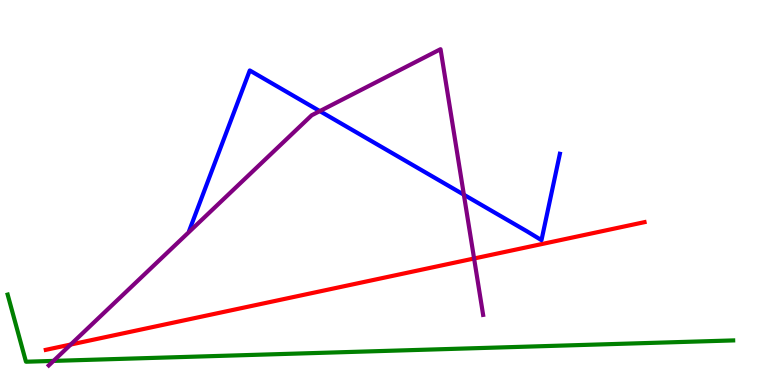[{'lines': ['blue', 'red'], 'intersections': []}, {'lines': ['green', 'red'], 'intersections': []}, {'lines': ['purple', 'red'], 'intersections': [{'x': 0.912, 'y': 1.05}, {'x': 6.12, 'y': 3.29}]}, {'lines': ['blue', 'green'], 'intersections': []}, {'lines': ['blue', 'purple'], 'intersections': [{'x': 4.13, 'y': 7.11}, {'x': 5.99, 'y': 4.94}]}, {'lines': ['green', 'purple'], 'intersections': [{'x': 0.69, 'y': 0.626}]}]